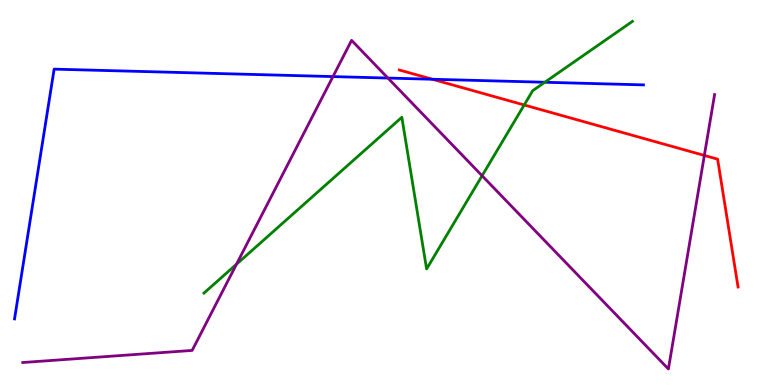[{'lines': ['blue', 'red'], 'intersections': [{'x': 5.58, 'y': 7.94}]}, {'lines': ['green', 'red'], 'intersections': [{'x': 6.76, 'y': 7.27}]}, {'lines': ['purple', 'red'], 'intersections': [{'x': 9.09, 'y': 5.96}]}, {'lines': ['blue', 'green'], 'intersections': [{'x': 7.03, 'y': 7.86}]}, {'lines': ['blue', 'purple'], 'intersections': [{'x': 4.3, 'y': 8.01}, {'x': 5.01, 'y': 7.97}]}, {'lines': ['green', 'purple'], 'intersections': [{'x': 3.05, 'y': 3.14}, {'x': 6.22, 'y': 5.44}]}]